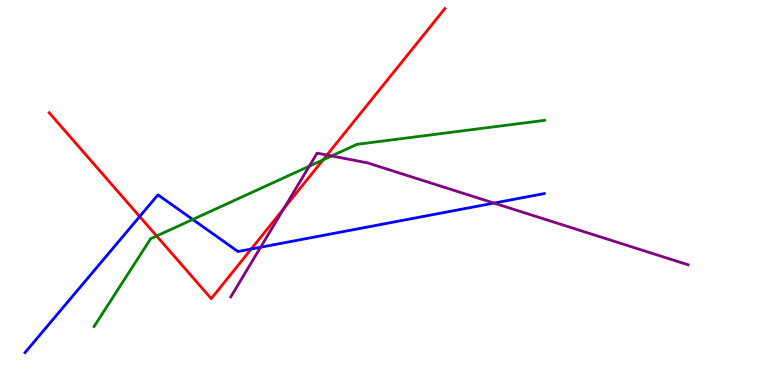[{'lines': ['blue', 'red'], 'intersections': [{'x': 1.8, 'y': 4.38}, {'x': 3.24, 'y': 3.53}]}, {'lines': ['green', 'red'], 'intersections': [{'x': 2.02, 'y': 3.87}, {'x': 4.17, 'y': 5.85}]}, {'lines': ['purple', 'red'], 'intersections': [{'x': 3.66, 'y': 4.58}, {'x': 4.22, 'y': 5.97}]}, {'lines': ['blue', 'green'], 'intersections': [{'x': 2.49, 'y': 4.3}]}, {'lines': ['blue', 'purple'], 'intersections': [{'x': 3.36, 'y': 3.58}, {'x': 6.37, 'y': 4.73}]}, {'lines': ['green', 'purple'], 'intersections': [{'x': 3.99, 'y': 5.68}, {'x': 4.28, 'y': 5.95}]}]